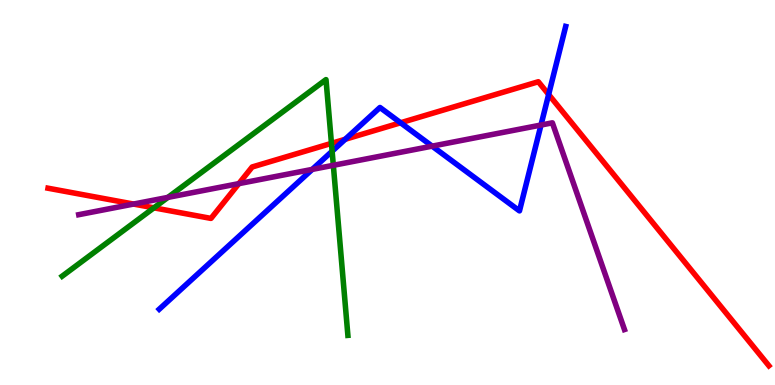[{'lines': ['blue', 'red'], 'intersections': [{'x': 4.45, 'y': 6.38}, {'x': 5.17, 'y': 6.81}, {'x': 7.08, 'y': 7.55}]}, {'lines': ['green', 'red'], 'intersections': [{'x': 1.99, 'y': 4.6}, {'x': 4.28, 'y': 6.28}]}, {'lines': ['purple', 'red'], 'intersections': [{'x': 1.72, 'y': 4.7}, {'x': 3.08, 'y': 5.23}]}, {'lines': ['blue', 'green'], 'intersections': [{'x': 4.29, 'y': 6.07}]}, {'lines': ['blue', 'purple'], 'intersections': [{'x': 4.03, 'y': 5.6}, {'x': 5.58, 'y': 6.2}, {'x': 6.98, 'y': 6.75}]}, {'lines': ['green', 'purple'], 'intersections': [{'x': 2.17, 'y': 4.87}, {'x': 4.3, 'y': 5.71}]}]